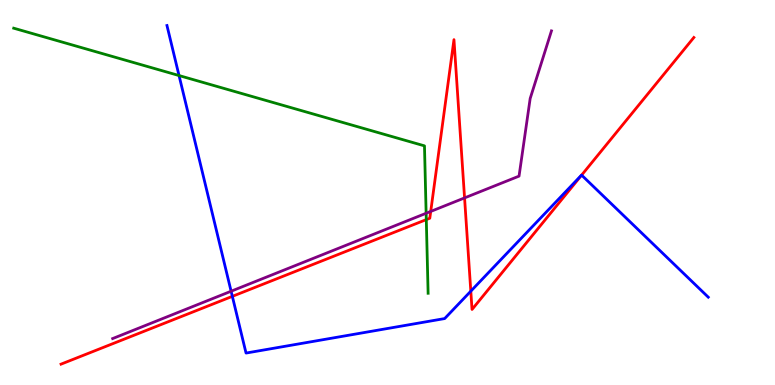[{'lines': ['blue', 'red'], 'intersections': [{'x': 3.0, 'y': 2.3}, {'x': 6.07, 'y': 2.44}, {'x': 7.5, 'y': 5.45}]}, {'lines': ['green', 'red'], 'intersections': [{'x': 5.5, 'y': 4.3}]}, {'lines': ['purple', 'red'], 'intersections': [{'x': 5.56, 'y': 4.51}, {'x': 5.99, 'y': 4.86}]}, {'lines': ['blue', 'green'], 'intersections': [{'x': 2.31, 'y': 8.04}]}, {'lines': ['blue', 'purple'], 'intersections': [{'x': 2.98, 'y': 2.44}]}, {'lines': ['green', 'purple'], 'intersections': [{'x': 5.5, 'y': 4.46}]}]